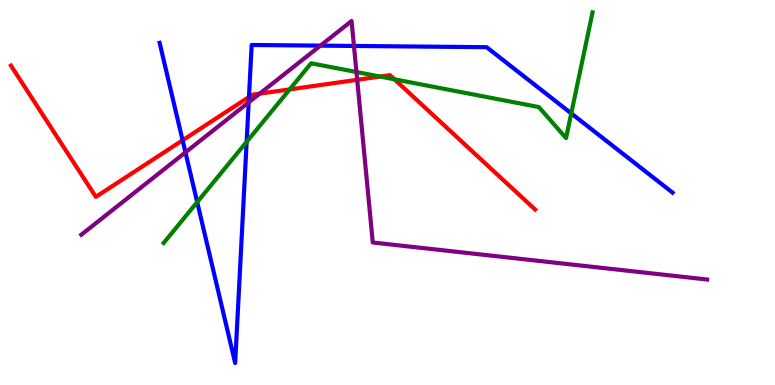[{'lines': ['blue', 'red'], 'intersections': [{'x': 2.36, 'y': 6.36}, {'x': 3.21, 'y': 7.48}]}, {'lines': ['green', 'red'], 'intersections': [{'x': 3.74, 'y': 7.68}, {'x': 4.91, 'y': 8.01}, {'x': 5.09, 'y': 7.94}]}, {'lines': ['purple', 'red'], 'intersections': [{'x': 3.35, 'y': 7.57}, {'x': 4.61, 'y': 7.93}]}, {'lines': ['blue', 'green'], 'intersections': [{'x': 2.54, 'y': 4.75}, {'x': 3.18, 'y': 6.32}, {'x': 7.37, 'y': 7.05}]}, {'lines': ['blue', 'purple'], 'intersections': [{'x': 2.39, 'y': 6.04}, {'x': 3.21, 'y': 7.34}, {'x': 4.13, 'y': 8.81}, {'x': 4.57, 'y': 8.81}]}, {'lines': ['green', 'purple'], 'intersections': [{'x': 4.6, 'y': 8.13}]}]